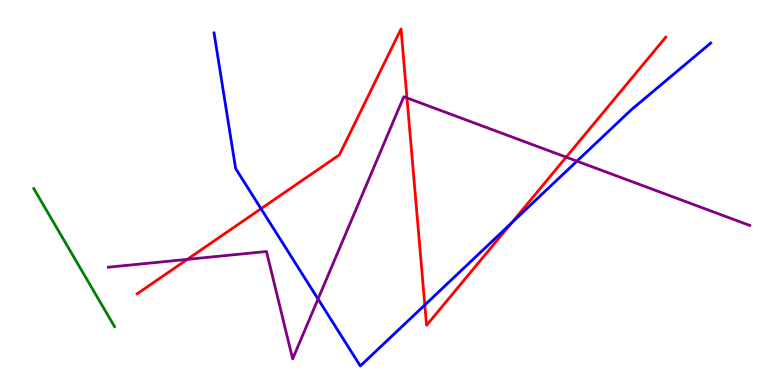[{'lines': ['blue', 'red'], 'intersections': [{'x': 3.37, 'y': 4.58}, {'x': 5.48, 'y': 2.08}, {'x': 6.6, 'y': 4.21}]}, {'lines': ['green', 'red'], 'intersections': []}, {'lines': ['purple', 'red'], 'intersections': [{'x': 2.42, 'y': 3.26}, {'x': 5.25, 'y': 7.46}, {'x': 7.31, 'y': 5.92}]}, {'lines': ['blue', 'green'], 'intersections': []}, {'lines': ['blue', 'purple'], 'intersections': [{'x': 4.1, 'y': 2.23}, {'x': 7.44, 'y': 5.81}]}, {'lines': ['green', 'purple'], 'intersections': []}]